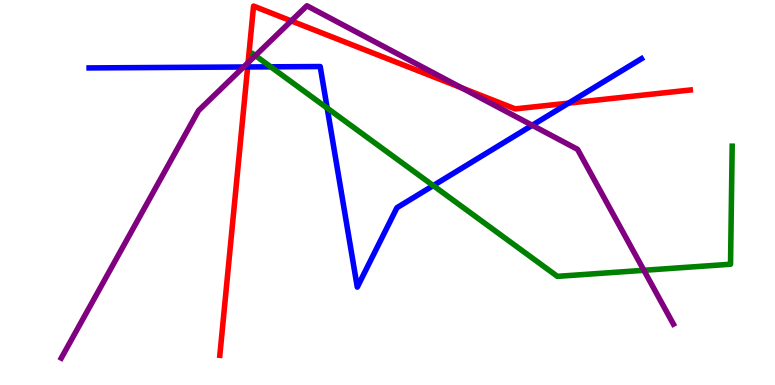[{'lines': ['blue', 'red'], 'intersections': [{'x': 3.2, 'y': 8.26}, {'x': 7.34, 'y': 7.32}]}, {'lines': ['green', 'red'], 'intersections': []}, {'lines': ['purple', 'red'], 'intersections': [{'x': 3.2, 'y': 8.37}, {'x': 3.76, 'y': 9.46}, {'x': 5.96, 'y': 7.72}]}, {'lines': ['blue', 'green'], 'intersections': [{'x': 3.49, 'y': 8.26}, {'x': 4.22, 'y': 7.19}, {'x': 5.59, 'y': 5.18}]}, {'lines': ['blue', 'purple'], 'intersections': [{'x': 3.14, 'y': 8.26}, {'x': 6.87, 'y': 6.75}]}, {'lines': ['green', 'purple'], 'intersections': [{'x': 3.3, 'y': 8.56}, {'x': 8.31, 'y': 2.98}]}]